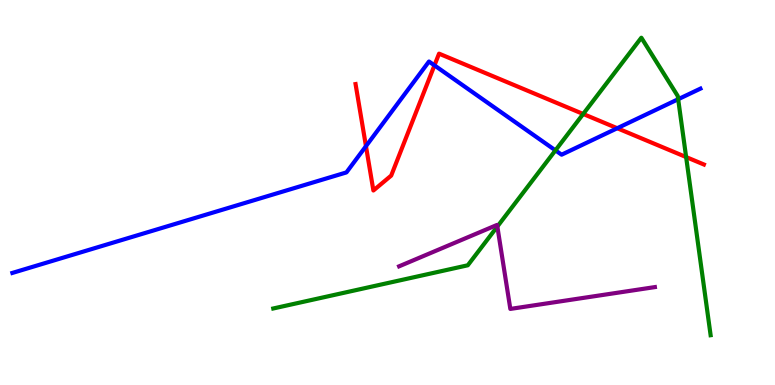[{'lines': ['blue', 'red'], 'intersections': [{'x': 4.72, 'y': 6.2}, {'x': 5.61, 'y': 8.3}, {'x': 7.96, 'y': 6.67}]}, {'lines': ['green', 'red'], 'intersections': [{'x': 7.52, 'y': 7.04}, {'x': 8.85, 'y': 5.92}]}, {'lines': ['purple', 'red'], 'intersections': []}, {'lines': ['blue', 'green'], 'intersections': [{'x': 7.17, 'y': 6.09}, {'x': 8.75, 'y': 7.42}]}, {'lines': ['blue', 'purple'], 'intersections': []}, {'lines': ['green', 'purple'], 'intersections': [{'x': 6.42, 'y': 4.12}]}]